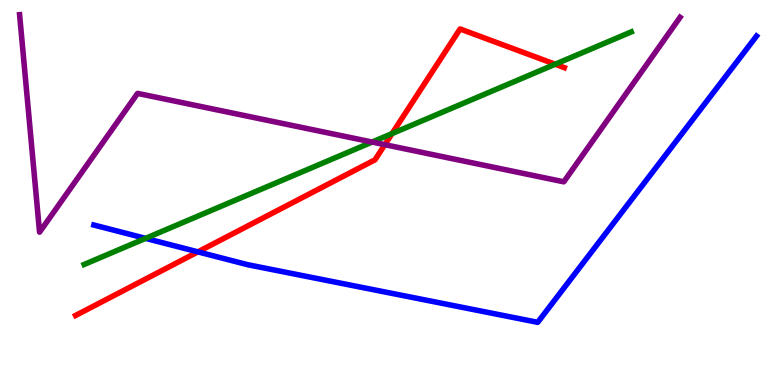[{'lines': ['blue', 'red'], 'intersections': [{'x': 2.55, 'y': 3.46}]}, {'lines': ['green', 'red'], 'intersections': [{'x': 5.06, 'y': 6.53}, {'x': 7.16, 'y': 8.33}]}, {'lines': ['purple', 'red'], 'intersections': [{'x': 4.97, 'y': 6.24}]}, {'lines': ['blue', 'green'], 'intersections': [{'x': 1.88, 'y': 3.81}]}, {'lines': ['blue', 'purple'], 'intersections': []}, {'lines': ['green', 'purple'], 'intersections': [{'x': 4.8, 'y': 6.31}]}]